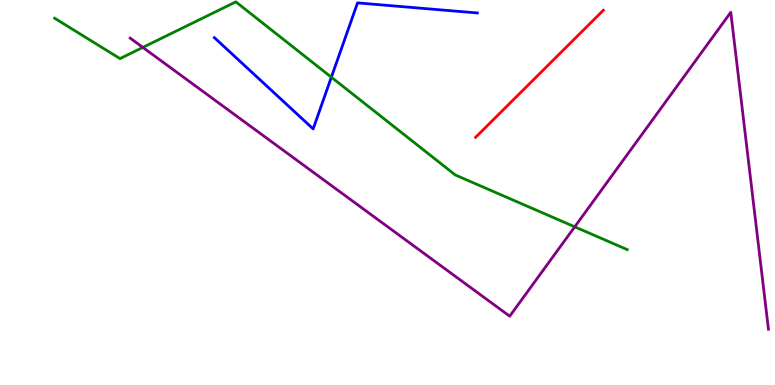[{'lines': ['blue', 'red'], 'intersections': []}, {'lines': ['green', 'red'], 'intersections': []}, {'lines': ['purple', 'red'], 'intersections': []}, {'lines': ['blue', 'green'], 'intersections': [{'x': 4.28, 'y': 7.99}]}, {'lines': ['blue', 'purple'], 'intersections': []}, {'lines': ['green', 'purple'], 'intersections': [{'x': 1.84, 'y': 8.77}, {'x': 7.42, 'y': 4.11}]}]